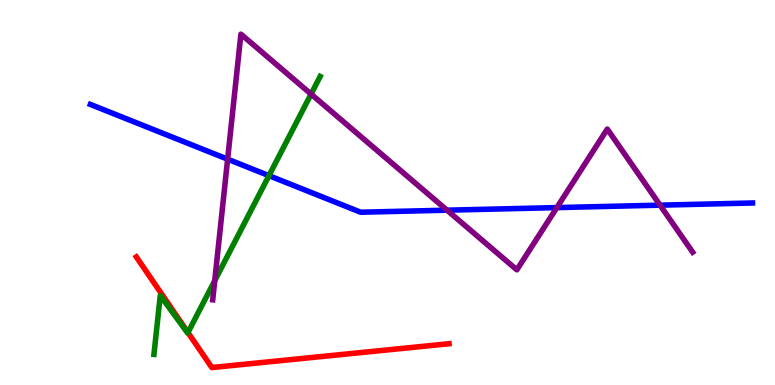[{'lines': ['blue', 'red'], 'intersections': []}, {'lines': ['green', 'red'], 'intersections': [{'x': 2.43, 'y': 1.36}]}, {'lines': ['purple', 'red'], 'intersections': []}, {'lines': ['blue', 'green'], 'intersections': [{'x': 3.47, 'y': 5.44}]}, {'lines': ['blue', 'purple'], 'intersections': [{'x': 2.94, 'y': 5.87}, {'x': 5.77, 'y': 4.54}, {'x': 7.19, 'y': 4.61}, {'x': 8.52, 'y': 4.67}]}, {'lines': ['green', 'purple'], 'intersections': [{'x': 2.77, 'y': 2.71}, {'x': 4.01, 'y': 7.56}]}]